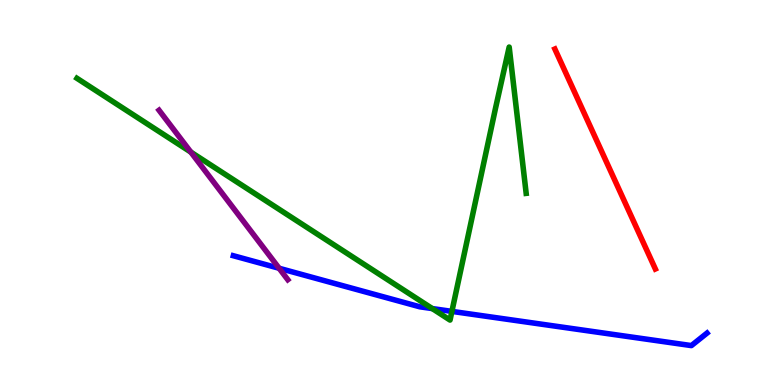[{'lines': ['blue', 'red'], 'intersections': []}, {'lines': ['green', 'red'], 'intersections': []}, {'lines': ['purple', 'red'], 'intersections': []}, {'lines': ['blue', 'green'], 'intersections': [{'x': 5.58, 'y': 1.98}, {'x': 5.83, 'y': 1.91}]}, {'lines': ['blue', 'purple'], 'intersections': [{'x': 3.6, 'y': 3.03}]}, {'lines': ['green', 'purple'], 'intersections': [{'x': 2.46, 'y': 6.05}]}]